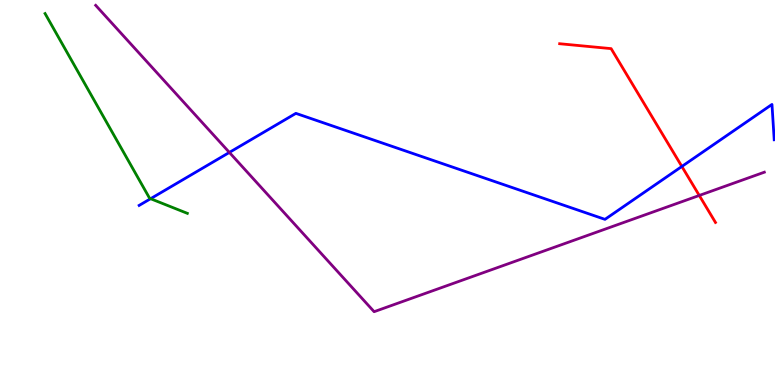[{'lines': ['blue', 'red'], 'intersections': [{'x': 8.8, 'y': 5.68}]}, {'lines': ['green', 'red'], 'intersections': []}, {'lines': ['purple', 'red'], 'intersections': [{'x': 9.02, 'y': 4.92}]}, {'lines': ['blue', 'green'], 'intersections': [{'x': 1.94, 'y': 4.84}]}, {'lines': ['blue', 'purple'], 'intersections': [{'x': 2.96, 'y': 6.04}]}, {'lines': ['green', 'purple'], 'intersections': []}]